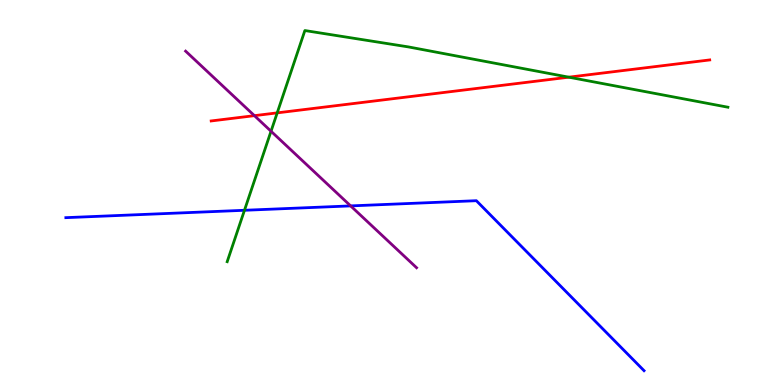[{'lines': ['blue', 'red'], 'intersections': []}, {'lines': ['green', 'red'], 'intersections': [{'x': 3.58, 'y': 7.07}, {'x': 7.34, 'y': 8.0}]}, {'lines': ['purple', 'red'], 'intersections': [{'x': 3.28, 'y': 7.0}]}, {'lines': ['blue', 'green'], 'intersections': [{'x': 3.15, 'y': 4.54}]}, {'lines': ['blue', 'purple'], 'intersections': [{'x': 4.52, 'y': 4.65}]}, {'lines': ['green', 'purple'], 'intersections': [{'x': 3.5, 'y': 6.59}]}]